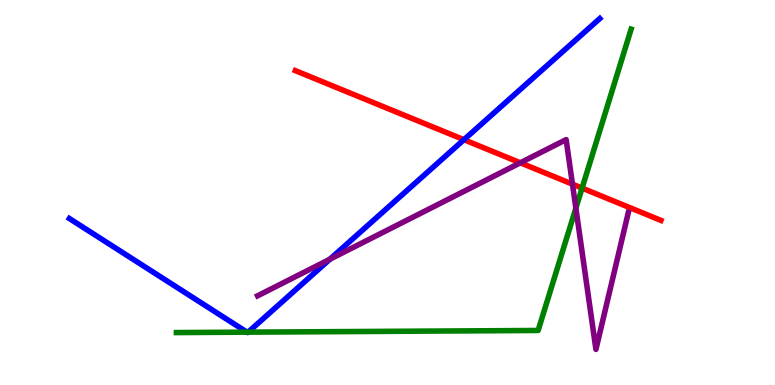[{'lines': ['blue', 'red'], 'intersections': [{'x': 5.99, 'y': 6.37}]}, {'lines': ['green', 'red'], 'intersections': [{'x': 7.51, 'y': 5.11}]}, {'lines': ['purple', 'red'], 'intersections': [{'x': 6.71, 'y': 5.77}, {'x': 7.39, 'y': 5.22}]}, {'lines': ['blue', 'green'], 'intersections': [{'x': 3.19, 'y': 1.37}, {'x': 3.2, 'y': 1.37}]}, {'lines': ['blue', 'purple'], 'intersections': [{'x': 4.26, 'y': 3.27}]}, {'lines': ['green', 'purple'], 'intersections': [{'x': 7.43, 'y': 4.59}]}]